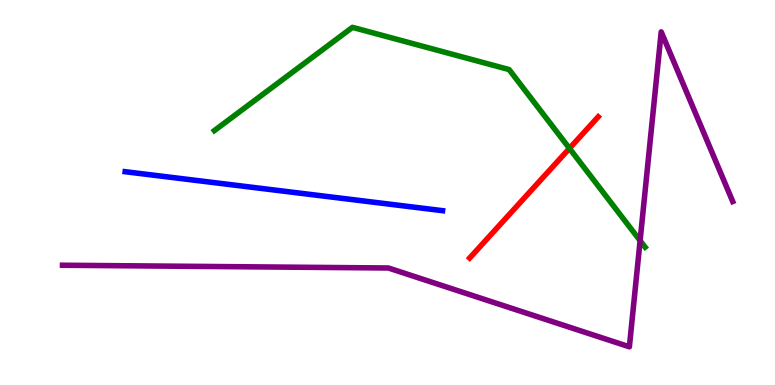[{'lines': ['blue', 'red'], 'intersections': []}, {'lines': ['green', 'red'], 'intersections': [{'x': 7.35, 'y': 6.15}]}, {'lines': ['purple', 'red'], 'intersections': []}, {'lines': ['blue', 'green'], 'intersections': []}, {'lines': ['blue', 'purple'], 'intersections': []}, {'lines': ['green', 'purple'], 'intersections': [{'x': 8.26, 'y': 3.75}]}]